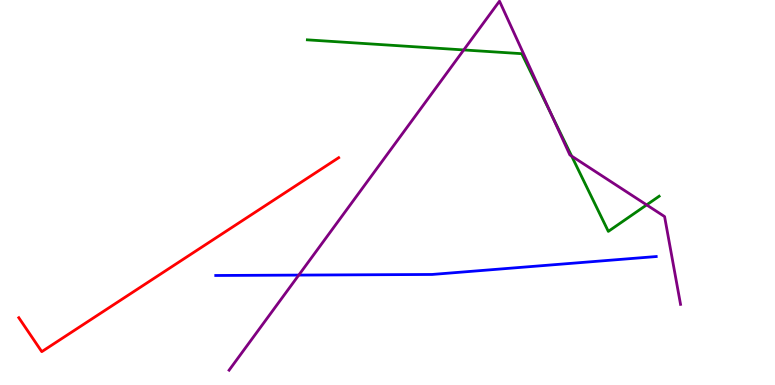[{'lines': ['blue', 'red'], 'intersections': []}, {'lines': ['green', 'red'], 'intersections': []}, {'lines': ['purple', 'red'], 'intersections': []}, {'lines': ['blue', 'green'], 'intersections': []}, {'lines': ['blue', 'purple'], 'intersections': [{'x': 3.86, 'y': 2.85}]}, {'lines': ['green', 'purple'], 'intersections': [{'x': 5.98, 'y': 8.7}, {'x': 7.11, 'y': 7.05}, {'x': 7.38, 'y': 5.95}, {'x': 8.34, 'y': 4.68}]}]